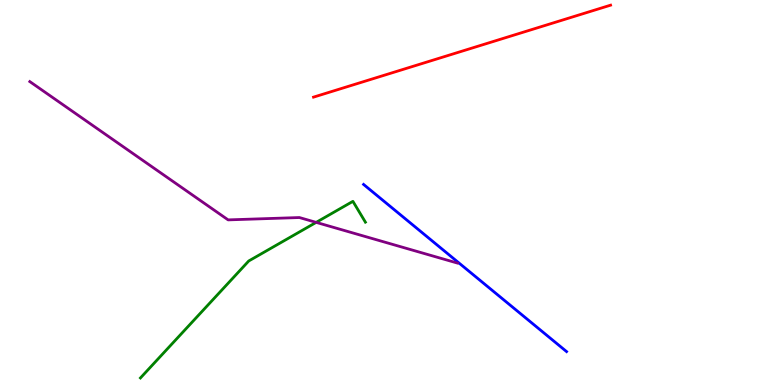[{'lines': ['blue', 'red'], 'intersections': []}, {'lines': ['green', 'red'], 'intersections': []}, {'lines': ['purple', 'red'], 'intersections': []}, {'lines': ['blue', 'green'], 'intersections': []}, {'lines': ['blue', 'purple'], 'intersections': []}, {'lines': ['green', 'purple'], 'intersections': [{'x': 4.08, 'y': 4.22}]}]